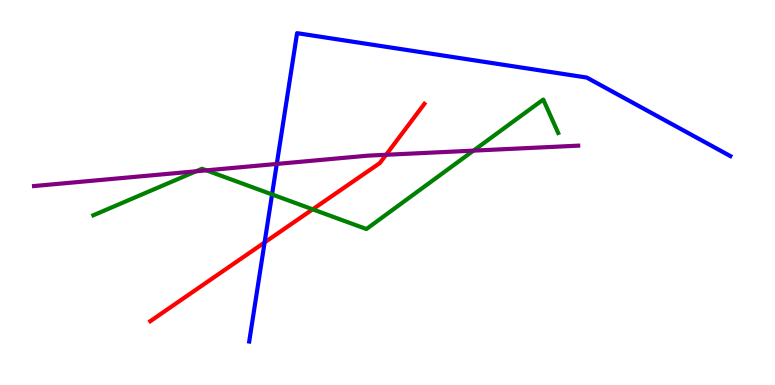[{'lines': ['blue', 'red'], 'intersections': [{'x': 3.41, 'y': 3.7}]}, {'lines': ['green', 'red'], 'intersections': [{'x': 4.03, 'y': 4.56}]}, {'lines': ['purple', 'red'], 'intersections': [{'x': 4.98, 'y': 5.98}]}, {'lines': ['blue', 'green'], 'intersections': [{'x': 3.51, 'y': 4.95}]}, {'lines': ['blue', 'purple'], 'intersections': [{'x': 3.57, 'y': 5.74}]}, {'lines': ['green', 'purple'], 'intersections': [{'x': 2.53, 'y': 5.55}, {'x': 2.66, 'y': 5.58}, {'x': 6.11, 'y': 6.09}]}]